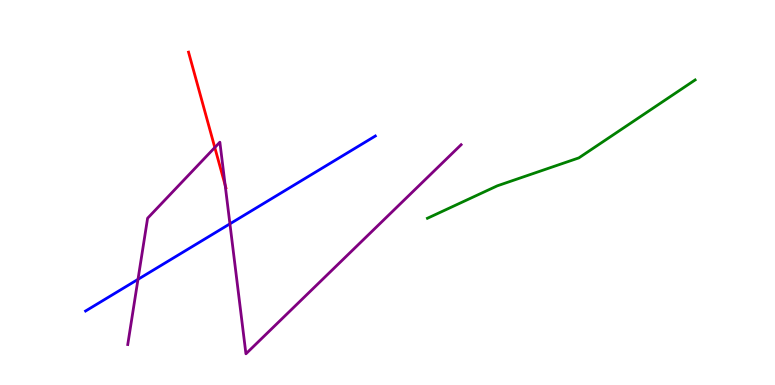[{'lines': ['blue', 'red'], 'intersections': []}, {'lines': ['green', 'red'], 'intersections': []}, {'lines': ['purple', 'red'], 'intersections': [{'x': 2.77, 'y': 6.17}, {'x': 2.91, 'y': 5.19}]}, {'lines': ['blue', 'green'], 'intersections': []}, {'lines': ['blue', 'purple'], 'intersections': [{'x': 1.78, 'y': 2.74}, {'x': 2.97, 'y': 4.19}]}, {'lines': ['green', 'purple'], 'intersections': []}]